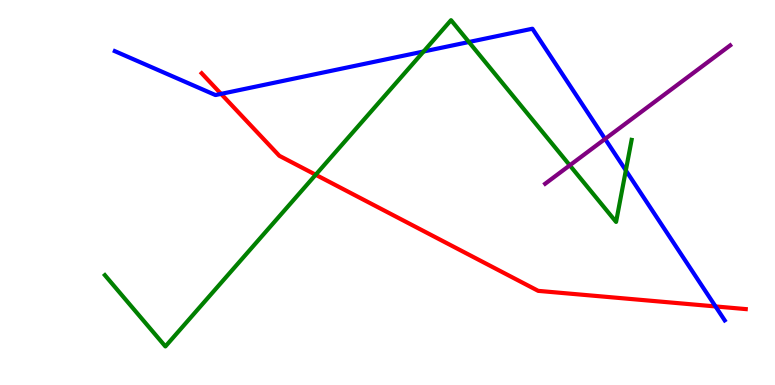[{'lines': ['blue', 'red'], 'intersections': [{'x': 2.85, 'y': 7.56}, {'x': 9.23, 'y': 2.04}]}, {'lines': ['green', 'red'], 'intersections': [{'x': 4.07, 'y': 5.46}]}, {'lines': ['purple', 'red'], 'intersections': []}, {'lines': ['blue', 'green'], 'intersections': [{'x': 5.47, 'y': 8.66}, {'x': 6.05, 'y': 8.91}, {'x': 8.08, 'y': 5.57}]}, {'lines': ['blue', 'purple'], 'intersections': [{'x': 7.81, 'y': 6.39}]}, {'lines': ['green', 'purple'], 'intersections': [{'x': 7.35, 'y': 5.71}]}]